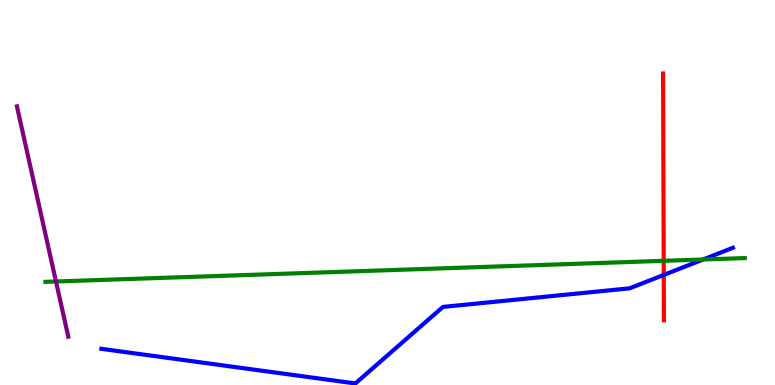[{'lines': ['blue', 'red'], 'intersections': [{'x': 8.56, 'y': 2.86}]}, {'lines': ['green', 'red'], 'intersections': [{'x': 8.56, 'y': 3.23}]}, {'lines': ['purple', 'red'], 'intersections': []}, {'lines': ['blue', 'green'], 'intersections': [{'x': 9.07, 'y': 3.26}]}, {'lines': ['blue', 'purple'], 'intersections': []}, {'lines': ['green', 'purple'], 'intersections': [{'x': 0.722, 'y': 2.69}]}]